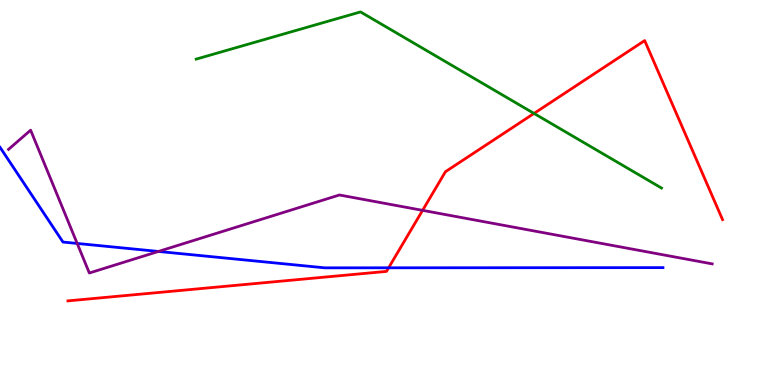[{'lines': ['blue', 'red'], 'intersections': [{'x': 5.01, 'y': 3.04}]}, {'lines': ['green', 'red'], 'intersections': [{'x': 6.89, 'y': 7.05}]}, {'lines': ['purple', 'red'], 'intersections': [{'x': 5.45, 'y': 4.54}]}, {'lines': ['blue', 'green'], 'intersections': []}, {'lines': ['blue', 'purple'], 'intersections': [{'x': 0.996, 'y': 3.68}, {'x': 2.04, 'y': 3.47}]}, {'lines': ['green', 'purple'], 'intersections': []}]